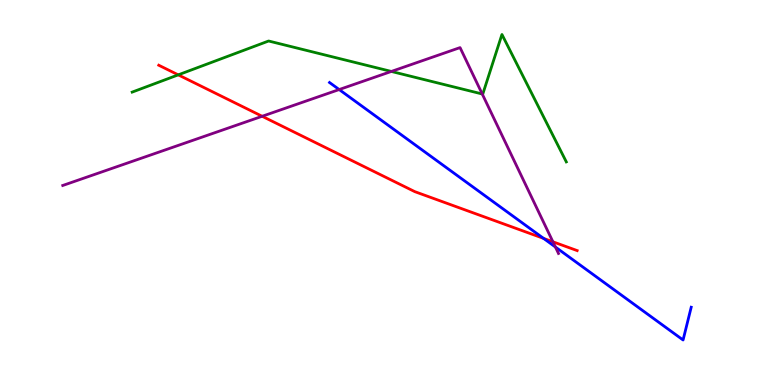[{'lines': ['blue', 'red'], 'intersections': [{'x': 7.01, 'y': 3.81}]}, {'lines': ['green', 'red'], 'intersections': [{'x': 2.3, 'y': 8.06}]}, {'lines': ['purple', 'red'], 'intersections': [{'x': 3.38, 'y': 6.98}, {'x': 7.13, 'y': 3.72}]}, {'lines': ['blue', 'green'], 'intersections': []}, {'lines': ['blue', 'purple'], 'intersections': [{'x': 4.38, 'y': 7.67}, {'x': 7.17, 'y': 3.58}]}, {'lines': ['green', 'purple'], 'intersections': [{'x': 5.05, 'y': 8.14}, {'x': 6.22, 'y': 7.56}]}]